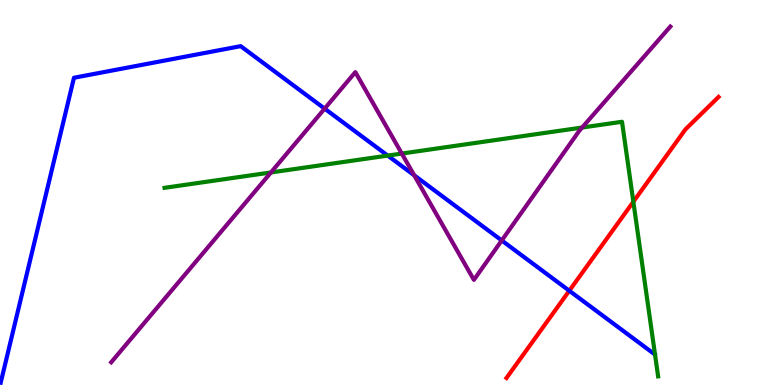[{'lines': ['blue', 'red'], 'intersections': [{'x': 7.35, 'y': 2.45}]}, {'lines': ['green', 'red'], 'intersections': [{'x': 8.17, 'y': 4.76}]}, {'lines': ['purple', 'red'], 'intersections': []}, {'lines': ['blue', 'green'], 'intersections': [{'x': 5.0, 'y': 5.96}]}, {'lines': ['blue', 'purple'], 'intersections': [{'x': 4.19, 'y': 7.18}, {'x': 5.34, 'y': 5.45}, {'x': 6.47, 'y': 3.75}]}, {'lines': ['green', 'purple'], 'intersections': [{'x': 3.5, 'y': 5.52}, {'x': 5.18, 'y': 6.01}, {'x': 7.51, 'y': 6.69}]}]